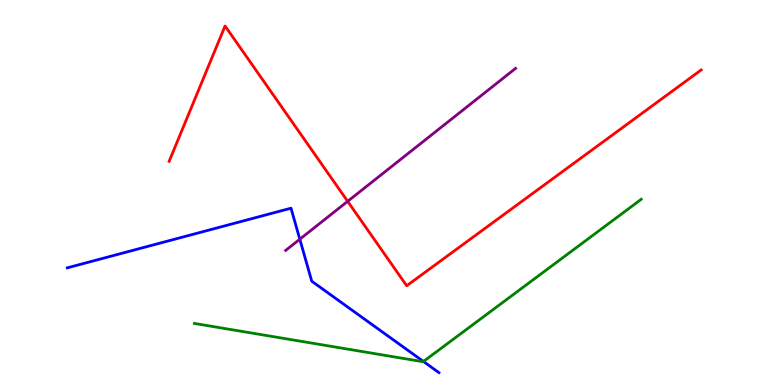[{'lines': ['blue', 'red'], 'intersections': []}, {'lines': ['green', 'red'], 'intersections': []}, {'lines': ['purple', 'red'], 'intersections': [{'x': 4.49, 'y': 4.77}]}, {'lines': ['blue', 'green'], 'intersections': [{'x': 5.46, 'y': 0.611}]}, {'lines': ['blue', 'purple'], 'intersections': [{'x': 3.87, 'y': 3.79}]}, {'lines': ['green', 'purple'], 'intersections': []}]